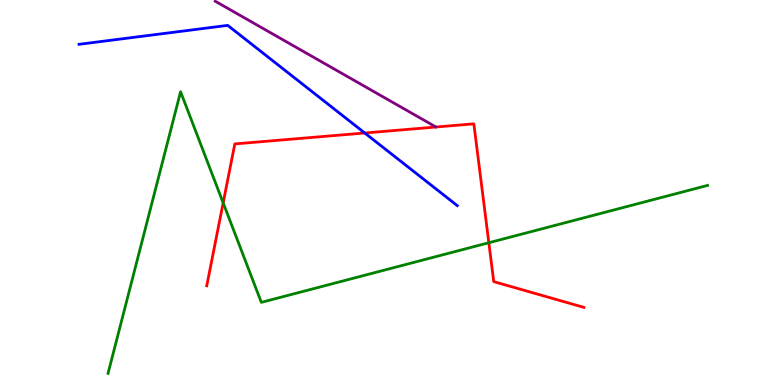[{'lines': ['blue', 'red'], 'intersections': [{'x': 4.71, 'y': 6.55}]}, {'lines': ['green', 'red'], 'intersections': [{'x': 2.88, 'y': 4.73}, {'x': 6.31, 'y': 3.7}]}, {'lines': ['purple', 'red'], 'intersections': []}, {'lines': ['blue', 'green'], 'intersections': []}, {'lines': ['blue', 'purple'], 'intersections': []}, {'lines': ['green', 'purple'], 'intersections': []}]